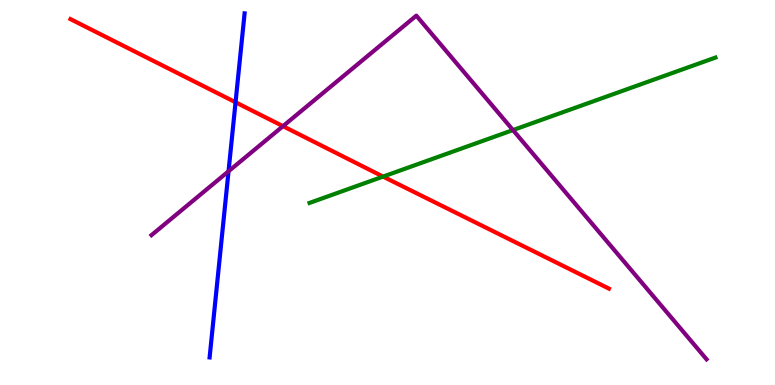[{'lines': ['blue', 'red'], 'intersections': [{'x': 3.04, 'y': 7.34}]}, {'lines': ['green', 'red'], 'intersections': [{'x': 4.94, 'y': 5.41}]}, {'lines': ['purple', 'red'], 'intersections': [{'x': 3.65, 'y': 6.72}]}, {'lines': ['blue', 'green'], 'intersections': []}, {'lines': ['blue', 'purple'], 'intersections': [{'x': 2.95, 'y': 5.55}]}, {'lines': ['green', 'purple'], 'intersections': [{'x': 6.62, 'y': 6.62}]}]